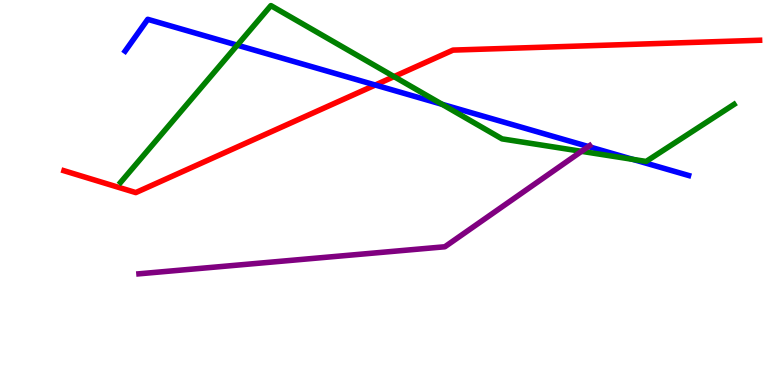[{'lines': ['blue', 'red'], 'intersections': [{'x': 4.84, 'y': 7.79}]}, {'lines': ['green', 'red'], 'intersections': [{'x': 5.08, 'y': 8.01}]}, {'lines': ['purple', 'red'], 'intersections': []}, {'lines': ['blue', 'green'], 'intersections': [{'x': 3.06, 'y': 8.83}, {'x': 5.7, 'y': 7.29}, {'x': 8.17, 'y': 5.86}]}, {'lines': ['blue', 'purple'], 'intersections': [{'x': 7.59, 'y': 6.19}]}, {'lines': ['green', 'purple'], 'intersections': [{'x': 7.5, 'y': 6.07}]}]